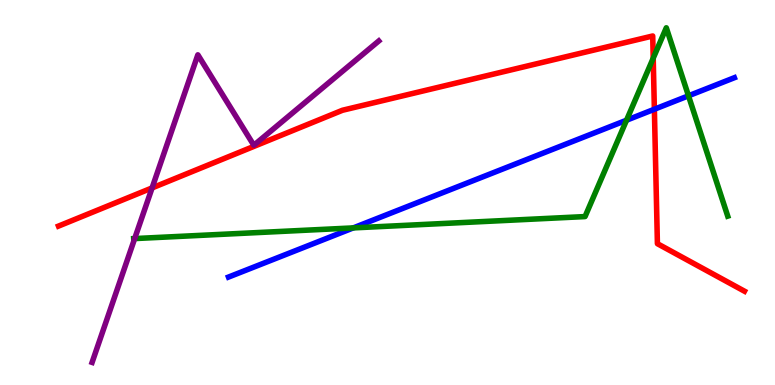[{'lines': ['blue', 'red'], 'intersections': [{'x': 8.44, 'y': 7.16}]}, {'lines': ['green', 'red'], 'intersections': [{'x': 8.43, 'y': 8.49}]}, {'lines': ['purple', 'red'], 'intersections': [{'x': 1.96, 'y': 5.12}]}, {'lines': ['blue', 'green'], 'intersections': [{'x': 4.56, 'y': 4.08}, {'x': 8.08, 'y': 6.88}, {'x': 8.88, 'y': 7.51}]}, {'lines': ['blue', 'purple'], 'intersections': []}, {'lines': ['green', 'purple'], 'intersections': [{'x': 1.74, 'y': 3.8}]}]